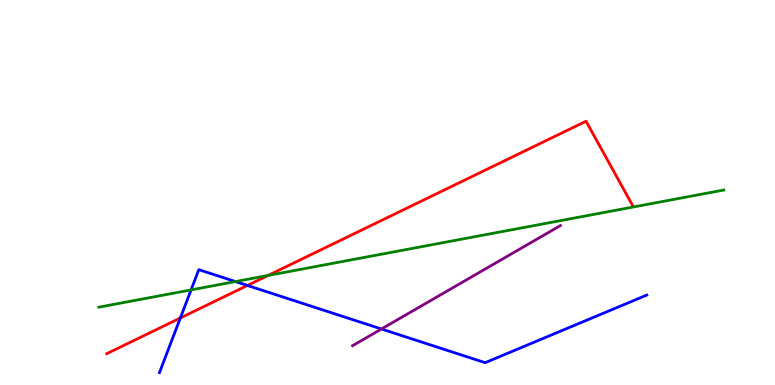[{'lines': ['blue', 'red'], 'intersections': [{'x': 2.33, 'y': 1.74}, {'x': 3.19, 'y': 2.59}]}, {'lines': ['green', 'red'], 'intersections': [{'x': 3.46, 'y': 2.85}]}, {'lines': ['purple', 'red'], 'intersections': []}, {'lines': ['blue', 'green'], 'intersections': [{'x': 2.47, 'y': 2.47}, {'x': 3.04, 'y': 2.69}]}, {'lines': ['blue', 'purple'], 'intersections': [{'x': 4.92, 'y': 1.45}]}, {'lines': ['green', 'purple'], 'intersections': []}]